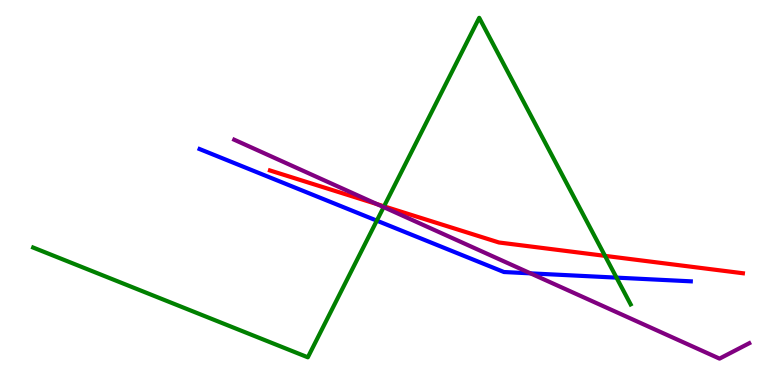[{'lines': ['blue', 'red'], 'intersections': []}, {'lines': ['green', 'red'], 'intersections': [{'x': 4.96, 'y': 4.64}, {'x': 7.81, 'y': 3.35}]}, {'lines': ['purple', 'red'], 'intersections': [{'x': 4.87, 'y': 4.7}]}, {'lines': ['blue', 'green'], 'intersections': [{'x': 4.86, 'y': 4.27}, {'x': 7.95, 'y': 2.79}]}, {'lines': ['blue', 'purple'], 'intersections': [{'x': 6.84, 'y': 2.9}]}, {'lines': ['green', 'purple'], 'intersections': [{'x': 4.95, 'y': 4.62}]}]